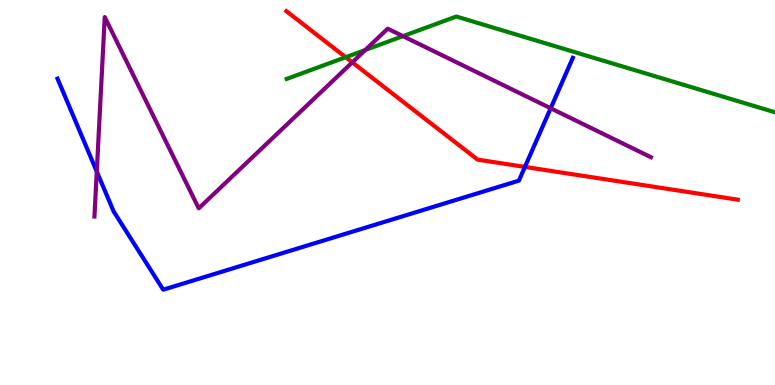[{'lines': ['blue', 'red'], 'intersections': [{'x': 6.77, 'y': 5.66}]}, {'lines': ['green', 'red'], 'intersections': [{'x': 4.46, 'y': 8.51}]}, {'lines': ['purple', 'red'], 'intersections': [{'x': 4.55, 'y': 8.38}]}, {'lines': ['blue', 'green'], 'intersections': []}, {'lines': ['blue', 'purple'], 'intersections': [{'x': 1.25, 'y': 5.55}, {'x': 7.11, 'y': 7.19}]}, {'lines': ['green', 'purple'], 'intersections': [{'x': 4.71, 'y': 8.7}, {'x': 5.2, 'y': 9.06}]}]